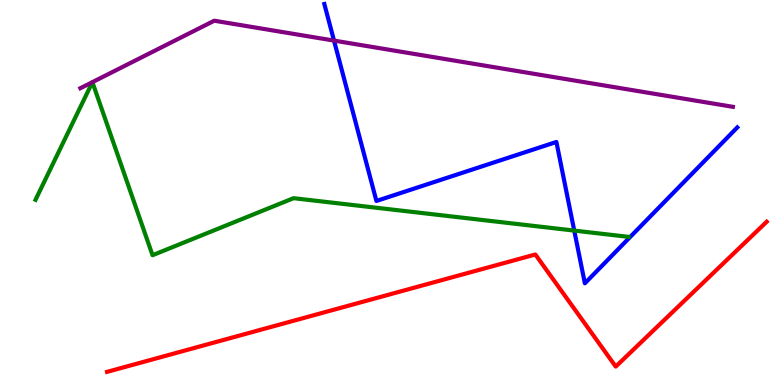[{'lines': ['blue', 'red'], 'intersections': []}, {'lines': ['green', 'red'], 'intersections': []}, {'lines': ['purple', 'red'], 'intersections': []}, {'lines': ['blue', 'green'], 'intersections': [{'x': 7.41, 'y': 4.01}]}, {'lines': ['blue', 'purple'], 'intersections': [{'x': 4.31, 'y': 8.95}]}, {'lines': ['green', 'purple'], 'intersections': []}]